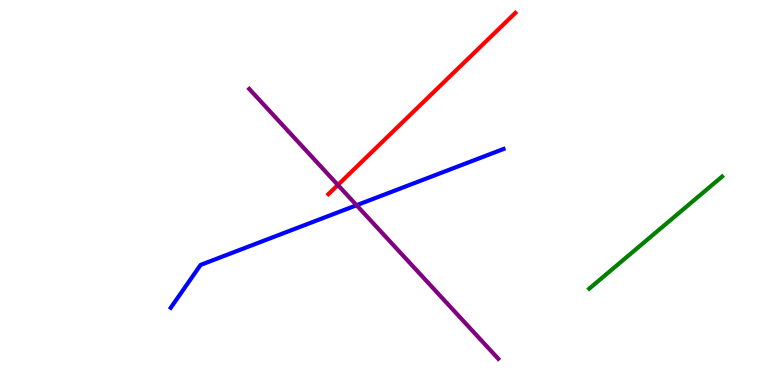[{'lines': ['blue', 'red'], 'intersections': []}, {'lines': ['green', 'red'], 'intersections': []}, {'lines': ['purple', 'red'], 'intersections': [{'x': 4.36, 'y': 5.2}]}, {'lines': ['blue', 'green'], 'intersections': []}, {'lines': ['blue', 'purple'], 'intersections': [{'x': 4.6, 'y': 4.67}]}, {'lines': ['green', 'purple'], 'intersections': []}]